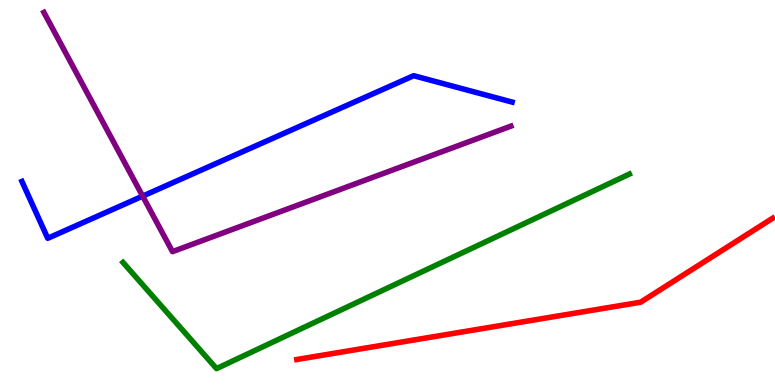[{'lines': ['blue', 'red'], 'intersections': []}, {'lines': ['green', 'red'], 'intersections': []}, {'lines': ['purple', 'red'], 'intersections': []}, {'lines': ['blue', 'green'], 'intersections': []}, {'lines': ['blue', 'purple'], 'intersections': [{'x': 1.84, 'y': 4.91}]}, {'lines': ['green', 'purple'], 'intersections': []}]